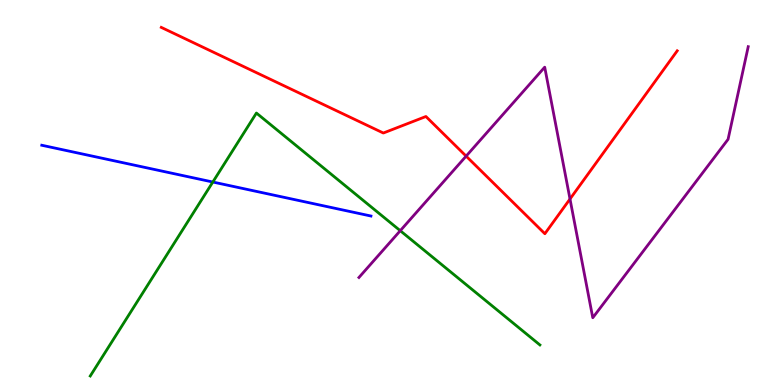[{'lines': ['blue', 'red'], 'intersections': []}, {'lines': ['green', 'red'], 'intersections': []}, {'lines': ['purple', 'red'], 'intersections': [{'x': 6.01, 'y': 5.94}, {'x': 7.35, 'y': 4.83}]}, {'lines': ['blue', 'green'], 'intersections': [{'x': 2.75, 'y': 5.27}]}, {'lines': ['blue', 'purple'], 'intersections': []}, {'lines': ['green', 'purple'], 'intersections': [{'x': 5.16, 'y': 4.01}]}]